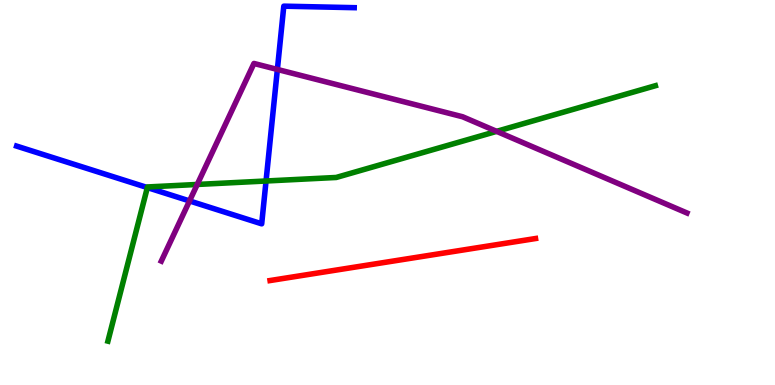[{'lines': ['blue', 'red'], 'intersections': []}, {'lines': ['green', 'red'], 'intersections': []}, {'lines': ['purple', 'red'], 'intersections': []}, {'lines': ['blue', 'green'], 'intersections': [{'x': 1.9, 'y': 5.13}, {'x': 3.43, 'y': 5.3}]}, {'lines': ['blue', 'purple'], 'intersections': [{'x': 2.45, 'y': 4.78}, {'x': 3.58, 'y': 8.2}]}, {'lines': ['green', 'purple'], 'intersections': [{'x': 2.55, 'y': 5.21}, {'x': 6.41, 'y': 6.59}]}]